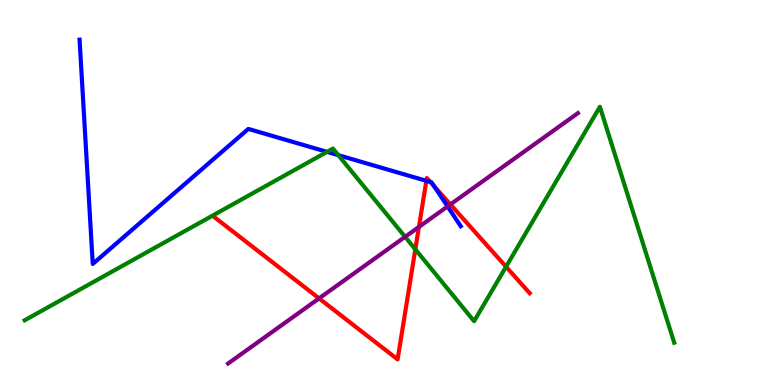[{'lines': ['blue', 'red'], 'intersections': [{'x': 5.5, 'y': 5.3}, {'x': 5.55, 'y': 5.27}, {'x': 5.6, 'y': 5.16}]}, {'lines': ['green', 'red'], 'intersections': [{'x': 5.36, 'y': 3.52}, {'x': 6.53, 'y': 3.07}]}, {'lines': ['purple', 'red'], 'intersections': [{'x': 4.12, 'y': 2.25}, {'x': 5.41, 'y': 4.11}, {'x': 5.81, 'y': 4.69}]}, {'lines': ['blue', 'green'], 'intersections': [{'x': 4.22, 'y': 6.06}, {'x': 4.37, 'y': 5.97}]}, {'lines': ['blue', 'purple'], 'intersections': [{'x': 5.78, 'y': 4.64}]}, {'lines': ['green', 'purple'], 'intersections': [{'x': 5.23, 'y': 3.85}]}]